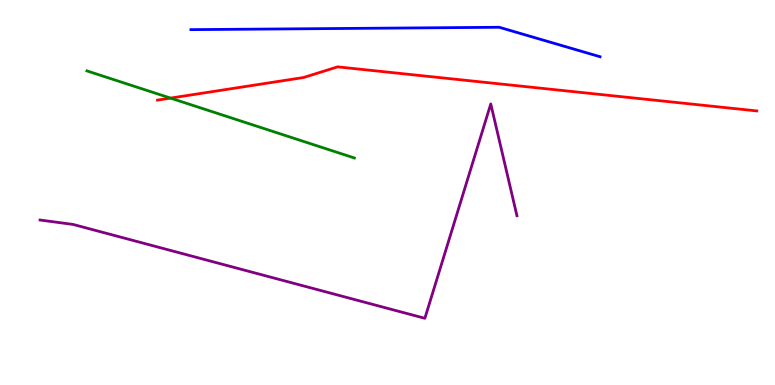[{'lines': ['blue', 'red'], 'intersections': []}, {'lines': ['green', 'red'], 'intersections': [{'x': 2.2, 'y': 7.45}]}, {'lines': ['purple', 'red'], 'intersections': []}, {'lines': ['blue', 'green'], 'intersections': []}, {'lines': ['blue', 'purple'], 'intersections': []}, {'lines': ['green', 'purple'], 'intersections': []}]